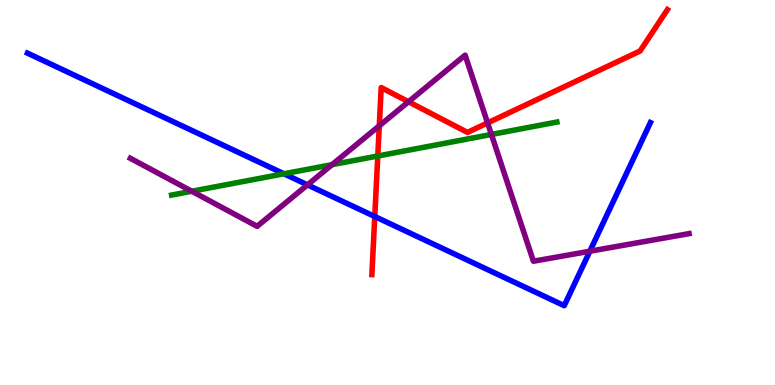[{'lines': ['blue', 'red'], 'intersections': [{'x': 4.84, 'y': 4.38}]}, {'lines': ['green', 'red'], 'intersections': [{'x': 4.87, 'y': 5.95}]}, {'lines': ['purple', 'red'], 'intersections': [{'x': 4.89, 'y': 6.73}, {'x': 5.27, 'y': 7.36}, {'x': 6.29, 'y': 6.81}]}, {'lines': ['blue', 'green'], 'intersections': [{'x': 3.66, 'y': 5.49}]}, {'lines': ['blue', 'purple'], 'intersections': [{'x': 3.97, 'y': 5.2}, {'x': 7.61, 'y': 3.47}]}, {'lines': ['green', 'purple'], 'intersections': [{'x': 2.47, 'y': 5.03}, {'x': 4.28, 'y': 5.72}, {'x': 6.34, 'y': 6.51}]}]